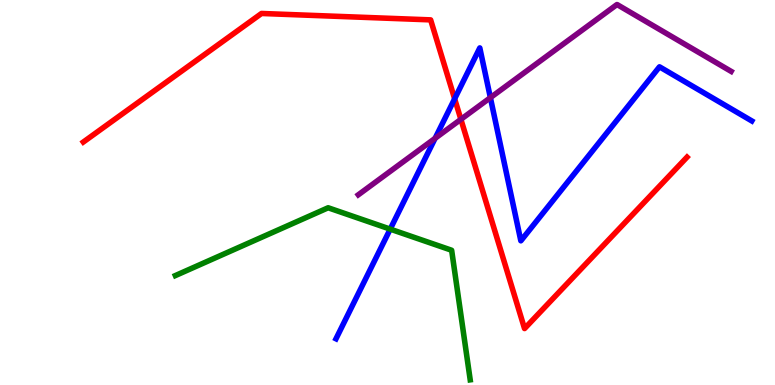[{'lines': ['blue', 'red'], 'intersections': [{'x': 5.87, 'y': 7.43}]}, {'lines': ['green', 'red'], 'intersections': []}, {'lines': ['purple', 'red'], 'intersections': [{'x': 5.95, 'y': 6.9}]}, {'lines': ['blue', 'green'], 'intersections': [{'x': 5.03, 'y': 4.05}]}, {'lines': ['blue', 'purple'], 'intersections': [{'x': 5.61, 'y': 6.41}, {'x': 6.33, 'y': 7.46}]}, {'lines': ['green', 'purple'], 'intersections': []}]